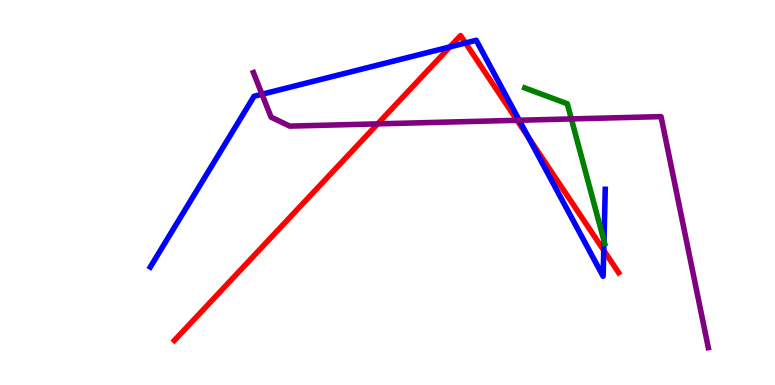[{'lines': ['blue', 'red'], 'intersections': [{'x': 5.8, 'y': 8.78}, {'x': 6.01, 'y': 8.88}, {'x': 6.82, 'y': 6.43}, {'x': 7.79, 'y': 3.5}]}, {'lines': ['green', 'red'], 'intersections': []}, {'lines': ['purple', 'red'], 'intersections': [{'x': 4.87, 'y': 6.78}, {'x': 6.67, 'y': 6.88}]}, {'lines': ['blue', 'green'], 'intersections': [{'x': 7.79, 'y': 3.74}]}, {'lines': ['blue', 'purple'], 'intersections': [{'x': 3.38, 'y': 7.55}, {'x': 6.7, 'y': 6.88}]}, {'lines': ['green', 'purple'], 'intersections': [{'x': 7.37, 'y': 6.91}]}]